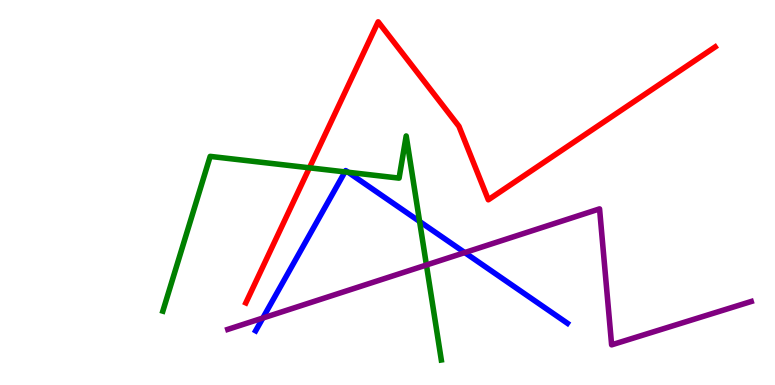[{'lines': ['blue', 'red'], 'intersections': []}, {'lines': ['green', 'red'], 'intersections': [{'x': 3.99, 'y': 5.64}]}, {'lines': ['purple', 'red'], 'intersections': []}, {'lines': ['blue', 'green'], 'intersections': [{'x': 4.45, 'y': 5.54}, {'x': 4.49, 'y': 5.53}, {'x': 5.41, 'y': 4.25}]}, {'lines': ['blue', 'purple'], 'intersections': [{'x': 3.39, 'y': 1.74}, {'x': 6.0, 'y': 3.44}]}, {'lines': ['green', 'purple'], 'intersections': [{'x': 5.5, 'y': 3.12}]}]